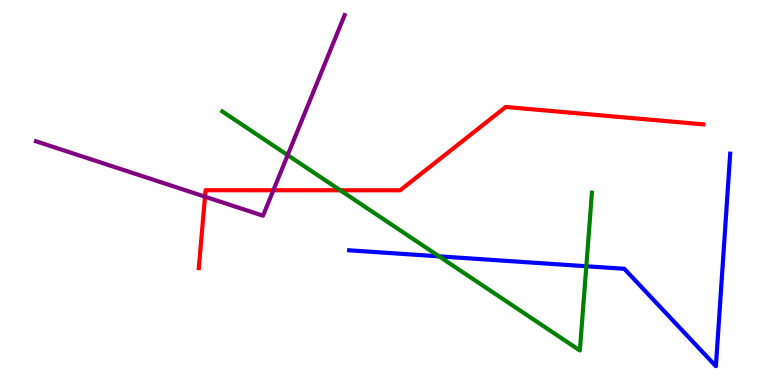[{'lines': ['blue', 'red'], 'intersections': []}, {'lines': ['green', 'red'], 'intersections': [{'x': 4.39, 'y': 5.06}]}, {'lines': ['purple', 'red'], 'intersections': [{'x': 2.65, 'y': 4.89}, {'x': 3.53, 'y': 5.06}]}, {'lines': ['blue', 'green'], 'intersections': [{'x': 5.67, 'y': 3.34}, {'x': 7.57, 'y': 3.08}]}, {'lines': ['blue', 'purple'], 'intersections': []}, {'lines': ['green', 'purple'], 'intersections': [{'x': 3.71, 'y': 5.97}]}]